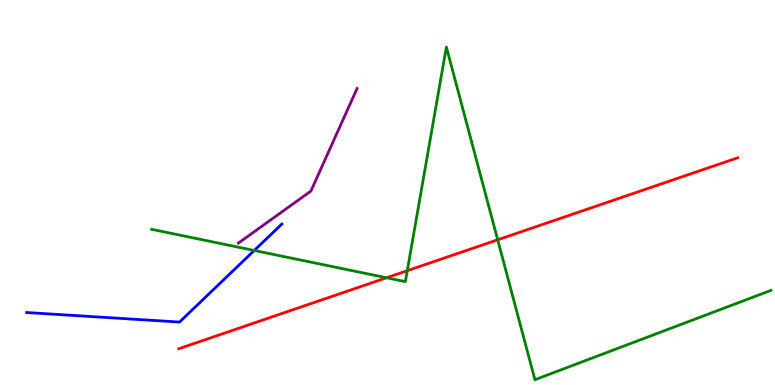[{'lines': ['blue', 'red'], 'intersections': []}, {'lines': ['green', 'red'], 'intersections': [{'x': 4.99, 'y': 2.79}, {'x': 5.26, 'y': 2.97}, {'x': 6.42, 'y': 3.77}]}, {'lines': ['purple', 'red'], 'intersections': []}, {'lines': ['blue', 'green'], 'intersections': [{'x': 3.28, 'y': 3.49}]}, {'lines': ['blue', 'purple'], 'intersections': []}, {'lines': ['green', 'purple'], 'intersections': []}]